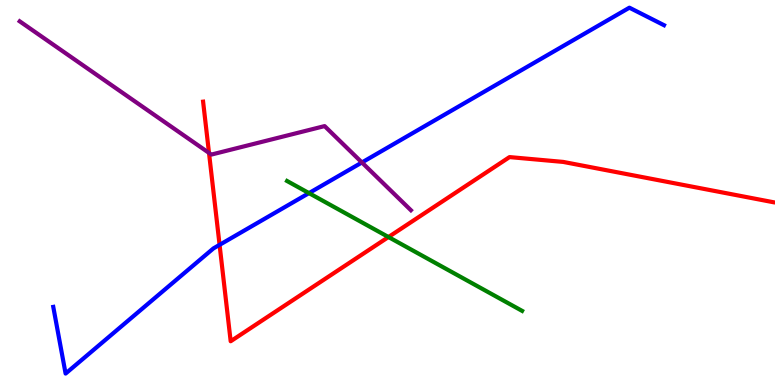[{'lines': ['blue', 'red'], 'intersections': [{'x': 2.83, 'y': 3.64}]}, {'lines': ['green', 'red'], 'intersections': [{'x': 5.01, 'y': 3.84}]}, {'lines': ['purple', 'red'], 'intersections': [{'x': 2.7, 'y': 6.03}]}, {'lines': ['blue', 'green'], 'intersections': [{'x': 3.99, 'y': 4.98}]}, {'lines': ['blue', 'purple'], 'intersections': [{'x': 4.67, 'y': 5.78}]}, {'lines': ['green', 'purple'], 'intersections': []}]